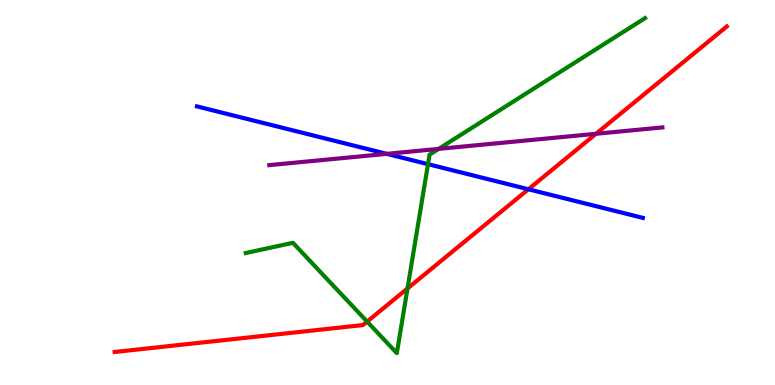[{'lines': ['blue', 'red'], 'intersections': [{'x': 6.82, 'y': 5.08}]}, {'lines': ['green', 'red'], 'intersections': [{'x': 4.74, 'y': 1.65}, {'x': 5.26, 'y': 2.51}]}, {'lines': ['purple', 'red'], 'intersections': [{'x': 7.69, 'y': 6.53}]}, {'lines': ['blue', 'green'], 'intersections': [{'x': 5.52, 'y': 5.74}]}, {'lines': ['blue', 'purple'], 'intersections': [{'x': 4.99, 'y': 6.0}]}, {'lines': ['green', 'purple'], 'intersections': [{'x': 5.66, 'y': 6.13}]}]